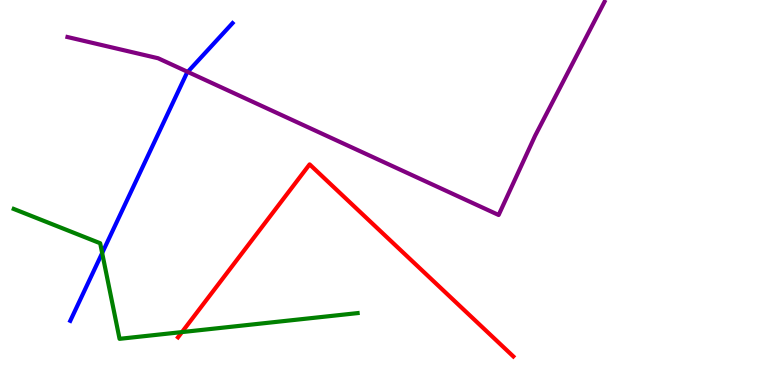[{'lines': ['blue', 'red'], 'intersections': []}, {'lines': ['green', 'red'], 'intersections': [{'x': 2.35, 'y': 1.37}]}, {'lines': ['purple', 'red'], 'intersections': []}, {'lines': ['blue', 'green'], 'intersections': [{'x': 1.32, 'y': 3.43}]}, {'lines': ['blue', 'purple'], 'intersections': [{'x': 2.42, 'y': 8.13}]}, {'lines': ['green', 'purple'], 'intersections': []}]